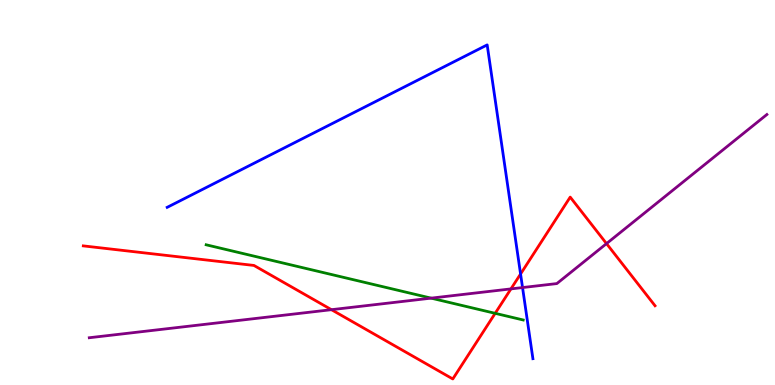[{'lines': ['blue', 'red'], 'intersections': [{'x': 6.72, 'y': 2.88}]}, {'lines': ['green', 'red'], 'intersections': [{'x': 6.39, 'y': 1.86}]}, {'lines': ['purple', 'red'], 'intersections': [{'x': 4.28, 'y': 1.96}, {'x': 6.59, 'y': 2.5}, {'x': 7.83, 'y': 3.67}]}, {'lines': ['blue', 'green'], 'intersections': []}, {'lines': ['blue', 'purple'], 'intersections': [{'x': 6.74, 'y': 2.53}]}, {'lines': ['green', 'purple'], 'intersections': [{'x': 5.56, 'y': 2.26}]}]